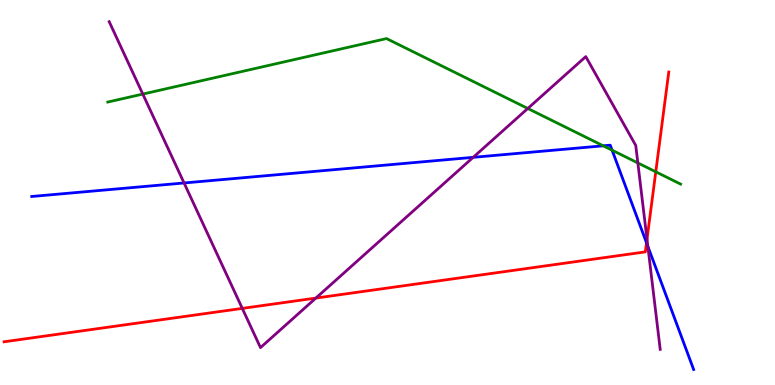[{'lines': ['blue', 'red'], 'intersections': [{'x': 8.34, 'y': 3.69}]}, {'lines': ['green', 'red'], 'intersections': [{'x': 8.46, 'y': 5.54}]}, {'lines': ['purple', 'red'], 'intersections': [{'x': 3.13, 'y': 1.99}, {'x': 4.08, 'y': 2.26}, {'x': 8.35, 'y': 3.79}]}, {'lines': ['blue', 'green'], 'intersections': [{'x': 7.78, 'y': 6.21}, {'x': 7.9, 'y': 6.1}]}, {'lines': ['blue', 'purple'], 'intersections': [{'x': 2.38, 'y': 5.25}, {'x': 6.11, 'y': 5.91}, {'x': 8.36, 'y': 3.6}]}, {'lines': ['green', 'purple'], 'intersections': [{'x': 1.84, 'y': 7.56}, {'x': 6.81, 'y': 7.18}, {'x': 8.23, 'y': 5.77}]}]